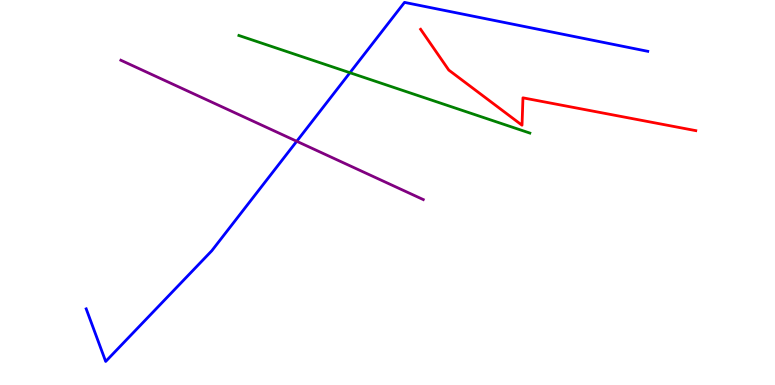[{'lines': ['blue', 'red'], 'intersections': []}, {'lines': ['green', 'red'], 'intersections': []}, {'lines': ['purple', 'red'], 'intersections': []}, {'lines': ['blue', 'green'], 'intersections': [{'x': 4.52, 'y': 8.11}]}, {'lines': ['blue', 'purple'], 'intersections': [{'x': 3.83, 'y': 6.33}]}, {'lines': ['green', 'purple'], 'intersections': []}]